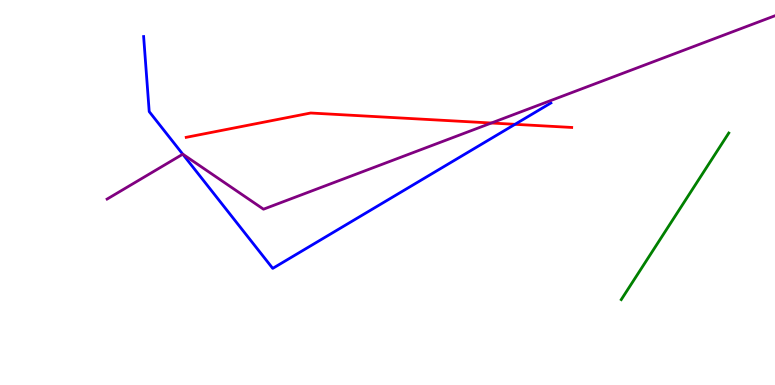[{'lines': ['blue', 'red'], 'intersections': [{'x': 6.65, 'y': 6.77}]}, {'lines': ['green', 'red'], 'intersections': []}, {'lines': ['purple', 'red'], 'intersections': [{'x': 6.34, 'y': 6.8}]}, {'lines': ['blue', 'green'], 'intersections': []}, {'lines': ['blue', 'purple'], 'intersections': [{'x': 2.36, 'y': 5.99}]}, {'lines': ['green', 'purple'], 'intersections': []}]